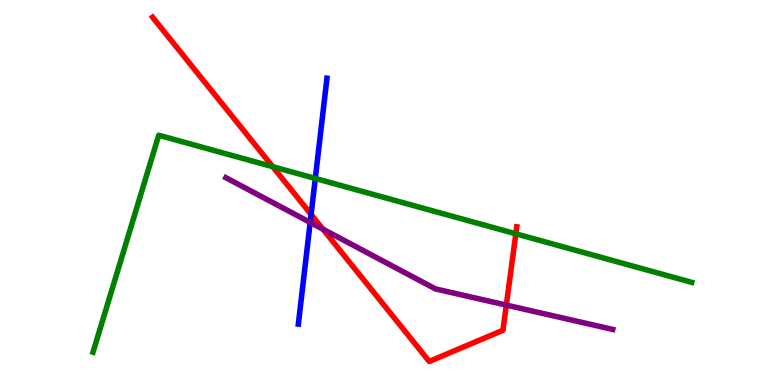[{'lines': ['blue', 'red'], 'intersections': [{'x': 4.01, 'y': 4.43}]}, {'lines': ['green', 'red'], 'intersections': [{'x': 3.52, 'y': 5.67}, {'x': 6.66, 'y': 3.93}]}, {'lines': ['purple', 'red'], 'intersections': [{'x': 4.17, 'y': 4.05}, {'x': 6.53, 'y': 2.08}]}, {'lines': ['blue', 'green'], 'intersections': [{'x': 4.07, 'y': 5.36}]}, {'lines': ['blue', 'purple'], 'intersections': [{'x': 4.0, 'y': 4.22}]}, {'lines': ['green', 'purple'], 'intersections': []}]